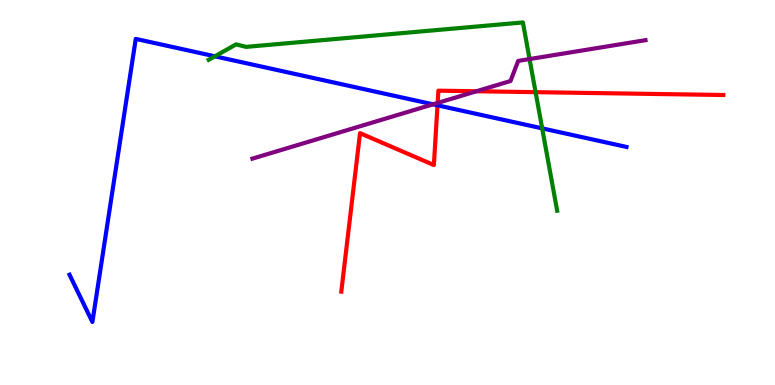[{'lines': ['blue', 'red'], 'intersections': [{'x': 5.65, 'y': 7.26}]}, {'lines': ['green', 'red'], 'intersections': [{'x': 6.91, 'y': 7.61}]}, {'lines': ['purple', 'red'], 'intersections': [{'x': 5.65, 'y': 7.33}, {'x': 6.15, 'y': 7.63}]}, {'lines': ['blue', 'green'], 'intersections': [{'x': 2.77, 'y': 8.54}, {'x': 7.0, 'y': 6.67}]}, {'lines': ['blue', 'purple'], 'intersections': [{'x': 5.59, 'y': 7.29}]}, {'lines': ['green', 'purple'], 'intersections': [{'x': 6.83, 'y': 8.47}]}]